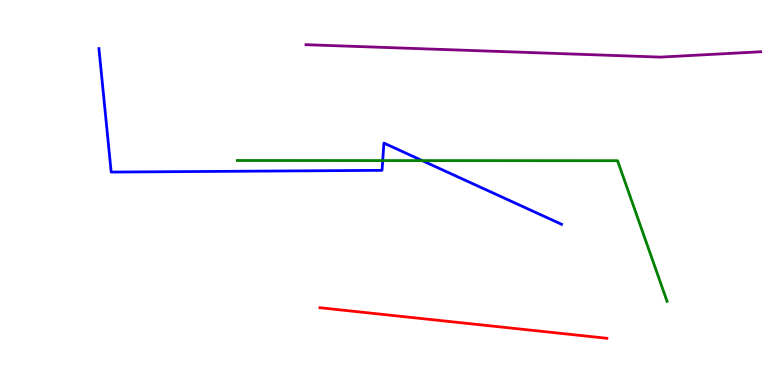[{'lines': ['blue', 'red'], 'intersections': []}, {'lines': ['green', 'red'], 'intersections': []}, {'lines': ['purple', 'red'], 'intersections': []}, {'lines': ['blue', 'green'], 'intersections': [{'x': 4.94, 'y': 5.83}, {'x': 5.45, 'y': 5.83}]}, {'lines': ['blue', 'purple'], 'intersections': []}, {'lines': ['green', 'purple'], 'intersections': []}]